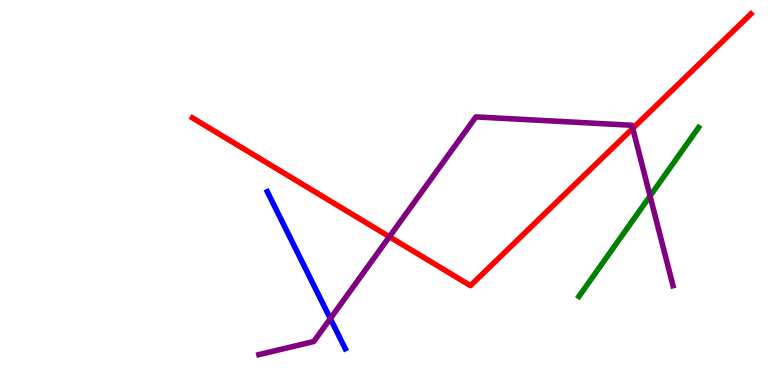[{'lines': ['blue', 'red'], 'intersections': []}, {'lines': ['green', 'red'], 'intersections': []}, {'lines': ['purple', 'red'], 'intersections': [{'x': 5.02, 'y': 3.85}, {'x': 8.16, 'y': 6.67}]}, {'lines': ['blue', 'green'], 'intersections': []}, {'lines': ['blue', 'purple'], 'intersections': [{'x': 4.26, 'y': 1.72}]}, {'lines': ['green', 'purple'], 'intersections': [{'x': 8.39, 'y': 4.91}]}]